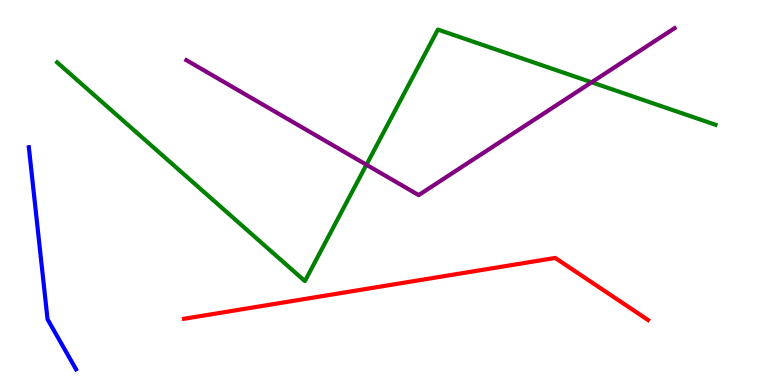[{'lines': ['blue', 'red'], 'intersections': []}, {'lines': ['green', 'red'], 'intersections': []}, {'lines': ['purple', 'red'], 'intersections': []}, {'lines': ['blue', 'green'], 'intersections': []}, {'lines': ['blue', 'purple'], 'intersections': []}, {'lines': ['green', 'purple'], 'intersections': [{'x': 4.73, 'y': 5.72}, {'x': 7.63, 'y': 7.86}]}]